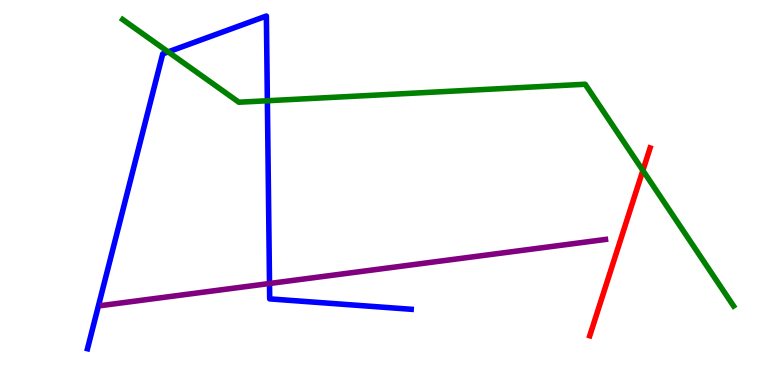[{'lines': ['blue', 'red'], 'intersections': []}, {'lines': ['green', 'red'], 'intersections': [{'x': 8.3, 'y': 5.57}]}, {'lines': ['purple', 'red'], 'intersections': []}, {'lines': ['blue', 'green'], 'intersections': [{'x': 2.17, 'y': 8.65}, {'x': 3.45, 'y': 7.38}]}, {'lines': ['blue', 'purple'], 'intersections': [{'x': 3.48, 'y': 2.64}]}, {'lines': ['green', 'purple'], 'intersections': []}]